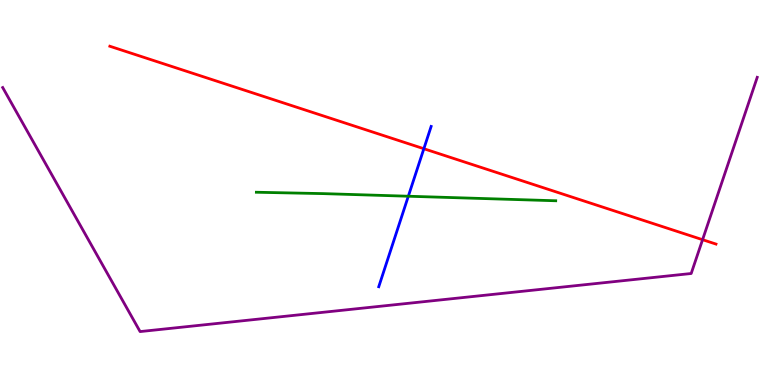[{'lines': ['blue', 'red'], 'intersections': [{'x': 5.47, 'y': 6.14}]}, {'lines': ['green', 'red'], 'intersections': []}, {'lines': ['purple', 'red'], 'intersections': [{'x': 9.07, 'y': 3.77}]}, {'lines': ['blue', 'green'], 'intersections': [{'x': 5.27, 'y': 4.9}]}, {'lines': ['blue', 'purple'], 'intersections': []}, {'lines': ['green', 'purple'], 'intersections': []}]